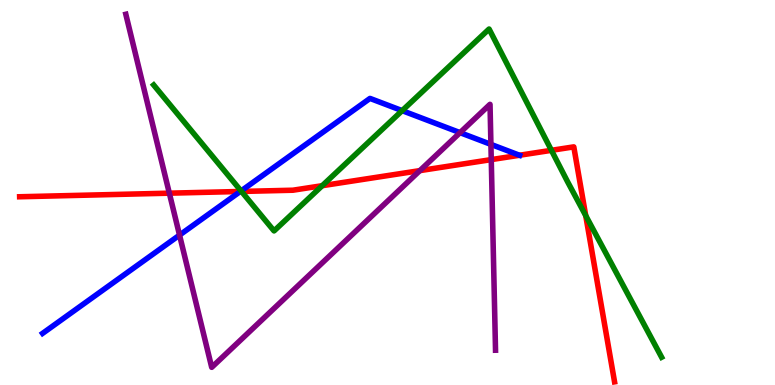[{'lines': ['blue', 'red'], 'intersections': [{'x': 3.1, 'y': 5.03}, {'x': 6.7, 'y': 5.97}]}, {'lines': ['green', 'red'], 'intersections': [{'x': 3.12, 'y': 5.03}, {'x': 4.16, 'y': 5.18}, {'x': 7.12, 'y': 6.1}, {'x': 7.56, 'y': 4.4}]}, {'lines': ['purple', 'red'], 'intersections': [{'x': 2.19, 'y': 4.98}, {'x': 5.42, 'y': 5.57}, {'x': 6.34, 'y': 5.85}]}, {'lines': ['blue', 'green'], 'intersections': [{'x': 3.11, 'y': 5.04}, {'x': 5.19, 'y': 7.13}]}, {'lines': ['blue', 'purple'], 'intersections': [{'x': 2.32, 'y': 3.89}, {'x': 5.94, 'y': 6.55}, {'x': 6.33, 'y': 6.25}]}, {'lines': ['green', 'purple'], 'intersections': []}]